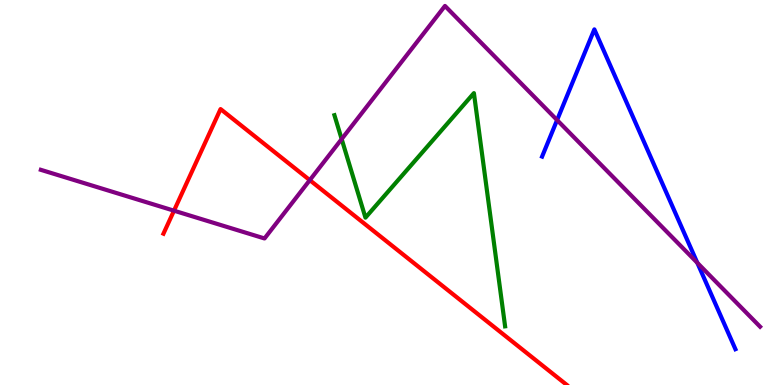[{'lines': ['blue', 'red'], 'intersections': []}, {'lines': ['green', 'red'], 'intersections': []}, {'lines': ['purple', 'red'], 'intersections': [{'x': 2.25, 'y': 4.53}, {'x': 4.0, 'y': 5.32}]}, {'lines': ['blue', 'green'], 'intersections': []}, {'lines': ['blue', 'purple'], 'intersections': [{'x': 7.19, 'y': 6.88}, {'x': 9.0, 'y': 3.17}]}, {'lines': ['green', 'purple'], 'intersections': [{'x': 4.41, 'y': 6.39}]}]